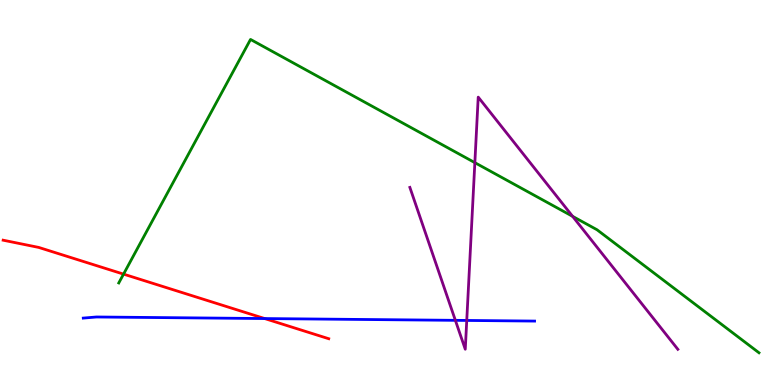[{'lines': ['blue', 'red'], 'intersections': [{'x': 3.42, 'y': 1.73}]}, {'lines': ['green', 'red'], 'intersections': [{'x': 1.59, 'y': 2.88}]}, {'lines': ['purple', 'red'], 'intersections': []}, {'lines': ['blue', 'green'], 'intersections': []}, {'lines': ['blue', 'purple'], 'intersections': [{'x': 5.88, 'y': 1.68}, {'x': 6.02, 'y': 1.68}]}, {'lines': ['green', 'purple'], 'intersections': [{'x': 6.13, 'y': 5.78}, {'x': 7.39, 'y': 4.38}]}]